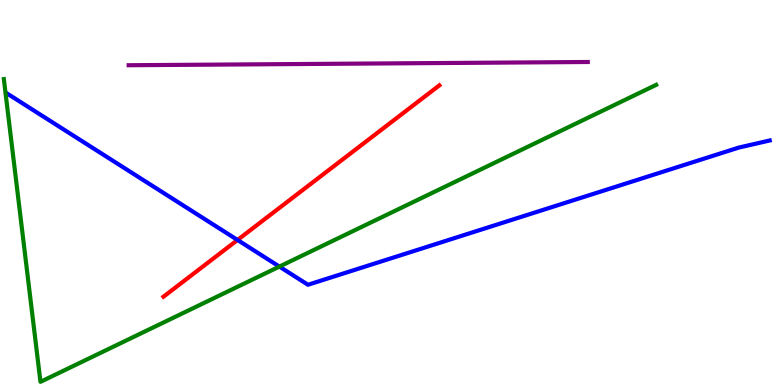[{'lines': ['blue', 'red'], 'intersections': [{'x': 3.06, 'y': 3.77}]}, {'lines': ['green', 'red'], 'intersections': []}, {'lines': ['purple', 'red'], 'intersections': []}, {'lines': ['blue', 'green'], 'intersections': [{'x': 3.61, 'y': 3.08}]}, {'lines': ['blue', 'purple'], 'intersections': []}, {'lines': ['green', 'purple'], 'intersections': []}]